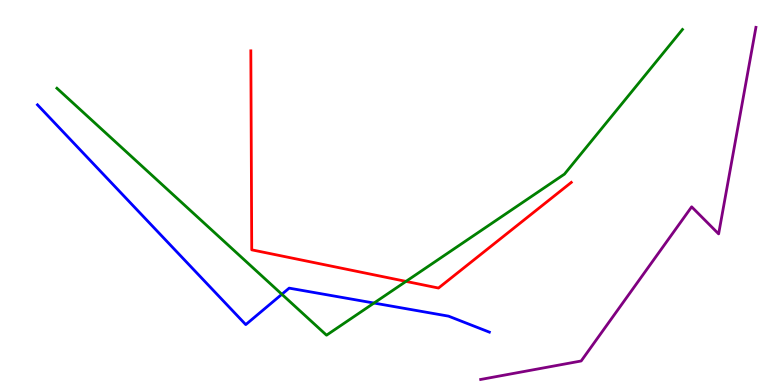[{'lines': ['blue', 'red'], 'intersections': []}, {'lines': ['green', 'red'], 'intersections': [{'x': 5.24, 'y': 2.69}]}, {'lines': ['purple', 'red'], 'intersections': []}, {'lines': ['blue', 'green'], 'intersections': [{'x': 3.64, 'y': 2.36}, {'x': 4.83, 'y': 2.13}]}, {'lines': ['blue', 'purple'], 'intersections': []}, {'lines': ['green', 'purple'], 'intersections': []}]